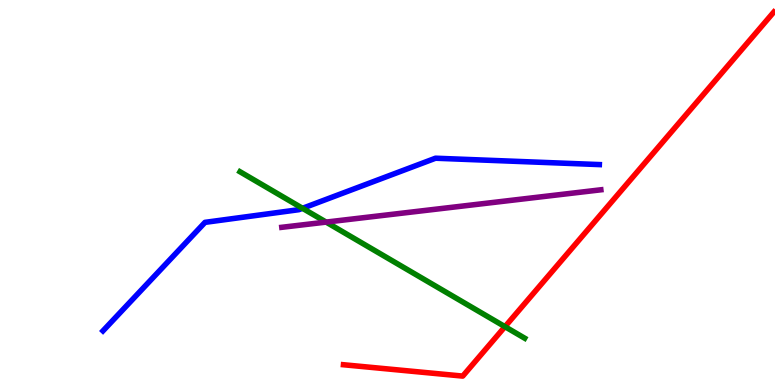[{'lines': ['blue', 'red'], 'intersections': []}, {'lines': ['green', 'red'], 'intersections': [{'x': 6.52, 'y': 1.52}]}, {'lines': ['purple', 'red'], 'intersections': []}, {'lines': ['blue', 'green'], 'intersections': [{'x': 3.9, 'y': 4.59}]}, {'lines': ['blue', 'purple'], 'intersections': []}, {'lines': ['green', 'purple'], 'intersections': [{'x': 4.21, 'y': 4.23}]}]